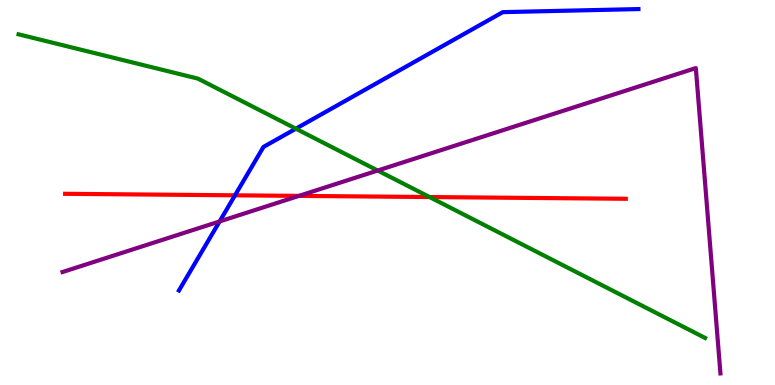[{'lines': ['blue', 'red'], 'intersections': [{'x': 3.03, 'y': 4.93}]}, {'lines': ['green', 'red'], 'intersections': [{'x': 5.54, 'y': 4.88}]}, {'lines': ['purple', 'red'], 'intersections': [{'x': 3.86, 'y': 4.91}]}, {'lines': ['blue', 'green'], 'intersections': [{'x': 3.82, 'y': 6.66}]}, {'lines': ['blue', 'purple'], 'intersections': [{'x': 2.83, 'y': 4.25}]}, {'lines': ['green', 'purple'], 'intersections': [{'x': 4.87, 'y': 5.57}]}]